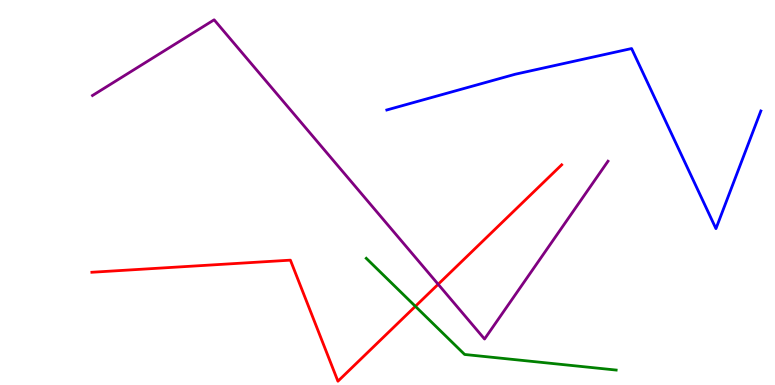[{'lines': ['blue', 'red'], 'intersections': []}, {'lines': ['green', 'red'], 'intersections': [{'x': 5.36, 'y': 2.04}]}, {'lines': ['purple', 'red'], 'intersections': [{'x': 5.65, 'y': 2.62}]}, {'lines': ['blue', 'green'], 'intersections': []}, {'lines': ['blue', 'purple'], 'intersections': []}, {'lines': ['green', 'purple'], 'intersections': []}]